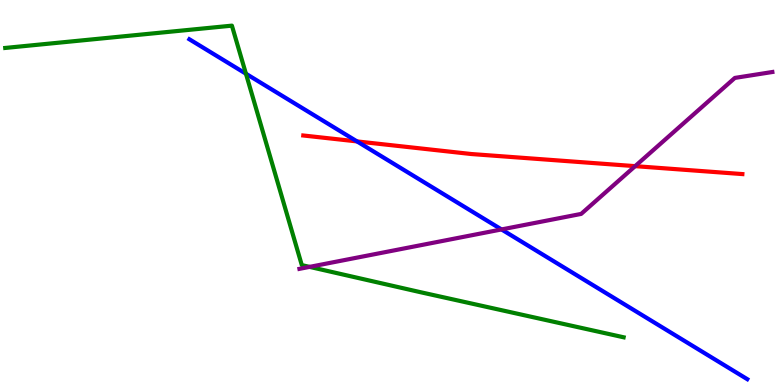[{'lines': ['blue', 'red'], 'intersections': [{'x': 4.61, 'y': 6.33}]}, {'lines': ['green', 'red'], 'intersections': []}, {'lines': ['purple', 'red'], 'intersections': [{'x': 8.2, 'y': 5.68}]}, {'lines': ['blue', 'green'], 'intersections': [{'x': 3.17, 'y': 8.08}]}, {'lines': ['blue', 'purple'], 'intersections': [{'x': 6.47, 'y': 4.04}]}, {'lines': ['green', 'purple'], 'intersections': [{'x': 3.99, 'y': 3.07}]}]